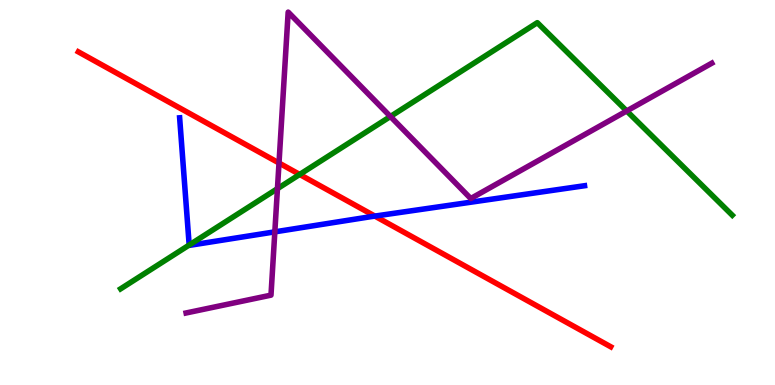[{'lines': ['blue', 'red'], 'intersections': [{'x': 4.84, 'y': 4.39}]}, {'lines': ['green', 'red'], 'intersections': [{'x': 3.87, 'y': 5.47}]}, {'lines': ['purple', 'red'], 'intersections': [{'x': 3.6, 'y': 5.77}]}, {'lines': ['blue', 'green'], 'intersections': [{'x': 2.44, 'y': 3.64}]}, {'lines': ['blue', 'purple'], 'intersections': [{'x': 3.55, 'y': 3.98}]}, {'lines': ['green', 'purple'], 'intersections': [{'x': 3.58, 'y': 5.1}, {'x': 5.04, 'y': 6.97}, {'x': 8.09, 'y': 7.12}]}]